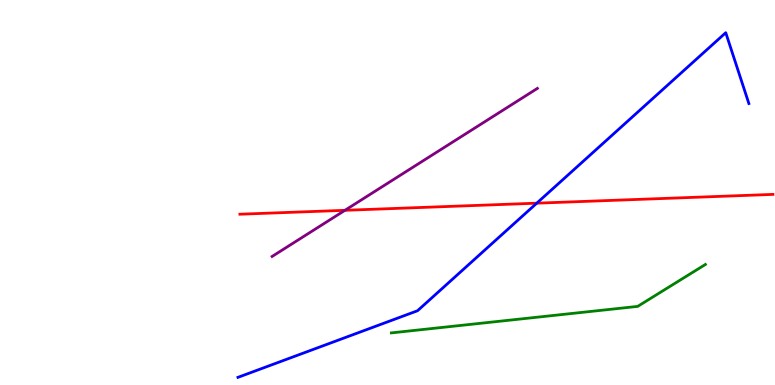[{'lines': ['blue', 'red'], 'intersections': [{'x': 6.93, 'y': 4.72}]}, {'lines': ['green', 'red'], 'intersections': []}, {'lines': ['purple', 'red'], 'intersections': [{'x': 4.45, 'y': 4.54}]}, {'lines': ['blue', 'green'], 'intersections': []}, {'lines': ['blue', 'purple'], 'intersections': []}, {'lines': ['green', 'purple'], 'intersections': []}]